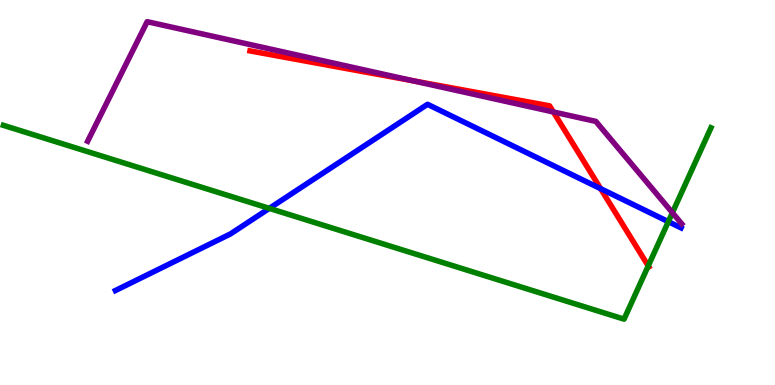[{'lines': ['blue', 'red'], 'intersections': [{'x': 7.75, 'y': 5.1}]}, {'lines': ['green', 'red'], 'intersections': [{'x': 8.36, 'y': 3.09}]}, {'lines': ['purple', 'red'], 'intersections': [{'x': 5.33, 'y': 7.9}, {'x': 7.14, 'y': 7.09}]}, {'lines': ['blue', 'green'], 'intersections': [{'x': 3.48, 'y': 4.59}, {'x': 8.62, 'y': 4.24}]}, {'lines': ['blue', 'purple'], 'intersections': []}, {'lines': ['green', 'purple'], 'intersections': [{'x': 8.68, 'y': 4.48}]}]